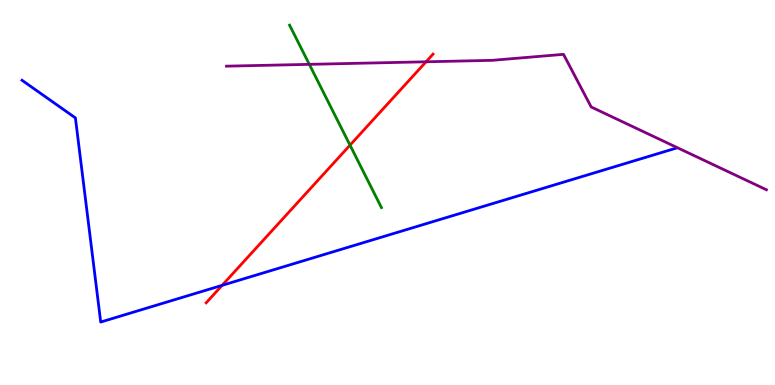[{'lines': ['blue', 'red'], 'intersections': [{'x': 2.87, 'y': 2.59}]}, {'lines': ['green', 'red'], 'intersections': [{'x': 4.52, 'y': 6.23}]}, {'lines': ['purple', 'red'], 'intersections': [{'x': 5.5, 'y': 8.4}]}, {'lines': ['blue', 'green'], 'intersections': []}, {'lines': ['blue', 'purple'], 'intersections': []}, {'lines': ['green', 'purple'], 'intersections': [{'x': 3.99, 'y': 8.33}]}]